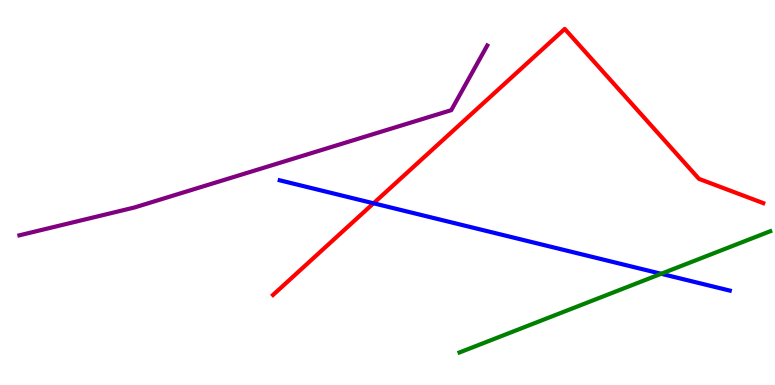[{'lines': ['blue', 'red'], 'intersections': [{'x': 4.82, 'y': 4.72}]}, {'lines': ['green', 'red'], 'intersections': []}, {'lines': ['purple', 'red'], 'intersections': []}, {'lines': ['blue', 'green'], 'intersections': [{'x': 8.53, 'y': 2.89}]}, {'lines': ['blue', 'purple'], 'intersections': []}, {'lines': ['green', 'purple'], 'intersections': []}]